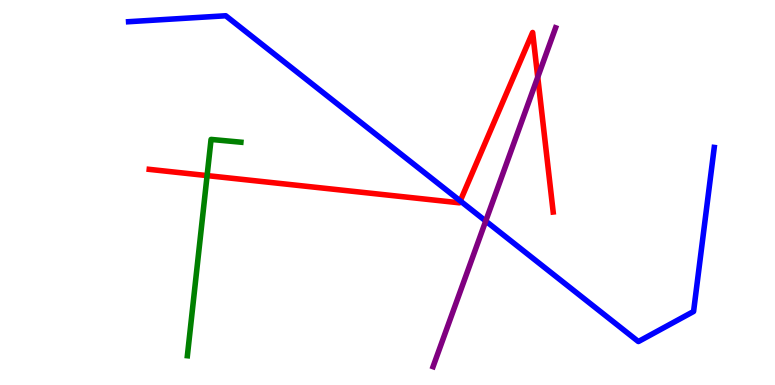[{'lines': ['blue', 'red'], 'intersections': [{'x': 5.94, 'y': 4.78}]}, {'lines': ['green', 'red'], 'intersections': [{'x': 2.67, 'y': 5.44}]}, {'lines': ['purple', 'red'], 'intersections': [{'x': 6.94, 'y': 8.0}]}, {'lines': ['blue', 'green'], 'intersections': []}, {'lines': ['blue', 'purple'], 'intersections': [{'x': 6.27, 'y': 4.26}]}, {'lines': ['green', 'purple'], 'intersections': []}]